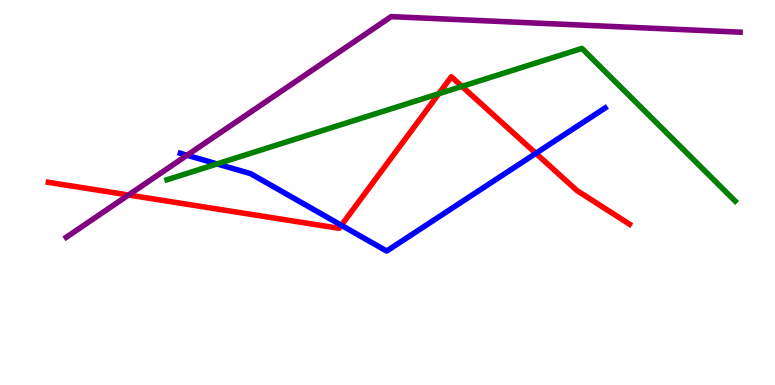[{'lines': ['blue', 'red'], 'intersections': [{'x': 4.4, 'y': 4.15}, {'x': 6.91, 'y': 6.02}]}, {'lines': ['green', 'red'], 'intersections': [{'x': 5.66, 'y': 7.57}, {'x': 5.96, 'y': 7.76}]}, {'lines': ['purple', 'red'], 'intersections': [{'x': 1.66, 'y': 4.94}]}, {'lines': ['blue', 'green'], 'intersections': [{'x': 2.8, 'y': 5.74}]}, {'lines': ['blue', 'purple'], 'intersections': [{'x': 2.41, 'y': 5.97}]}, {'lines': ['green', 'purple'], 'intersections': []}]